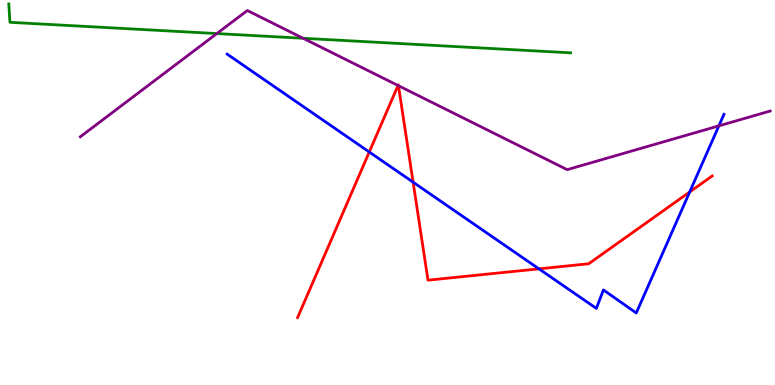[{'lines': ['blue', 'red'], 'intersections': [{'x': 4.76, 'y': 6.05}, {'x': 5.33, 'y': 5.27}, {'x': 6.95, 'y': 3.02}, {'x': 8.9, 'y': 5.01}]}, {'lines': ['green', 'red'], 'intersections': []}, {'lines': ['purple', 'red'], 'intersections': [{'x': 5.14, 'y': 7.78}, {'x': 5.14, 'y': 7.77}]}, {'lines': ['blue', 'green'], 'intersections': []}, {'lines': ['blue', 'purple'], 'intersections': [{'x': 9.28, 'y': 6.73}]}, {'lines': ['green', 'purple'], 'intersections': [{'x': 2.8, 'y': 9.13}, {'x': 3.91, 'y': 9.01}]}]